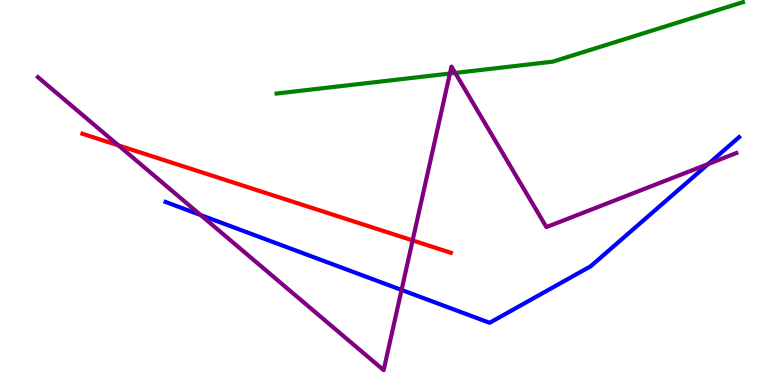[{'lines': ['blue', 'red'], 'intersections': []}, {'lines': ['green', 'red'], 'intersections': []}, {'lines': ['purple', 'red'], 'intersections': [{'x': 1.53, 'y': 6.22}, {'x': 5.32, 'y': 3.76}]}, {'lines': ['blue', 'green'], 'intersections': []}, {'lines': ['blue', 'purple'], 'intersections': [{'x': 2.59, 'y': 4.41}, {'x': 5.18, 'y': 2.47}, {'x': 9.14, 'y': 5.74}]}, {'lines': ['green', 'purple'], 'intersections': [{'x': 5.81, 'y': 8.09}, {'x': 5.87, 'y': 8.11}]}]